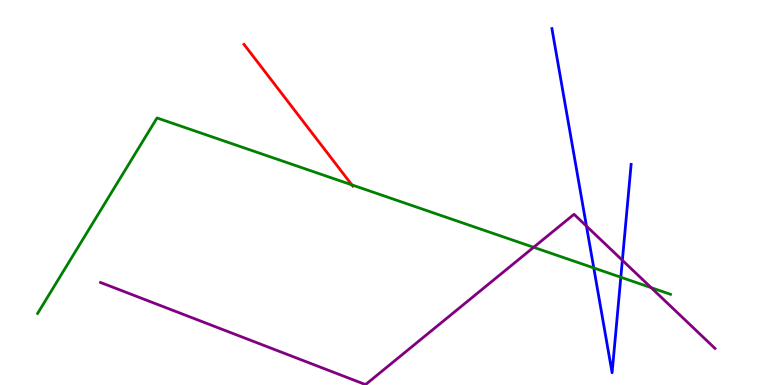[{'lines': ['blue', 'red'], 'intersections': []}, {'lines': ['green', 'red'], 'intersections': [{'x': 4.54, 'y': 5.2}]}, {'lines': ['purple', 'red'], 'intersections': []}, {'lines': ['blue', 'green'], 'intersections': [{'x': 7.66, 'y': 3.04}, {'x': 8.01, 'y': 2.8}]}, {'lines': ['blue', 'purple'], 'intersections': [{'x': 7.57, 'y': 4.13}, {'x': 8.03, 'y': 3.24}]}, {'lines': ['green', 'purple'], 'intersections': [{'x': 6.89, 'y': 3.58}, {'x': 8.4, 'y': 2.53}]}]